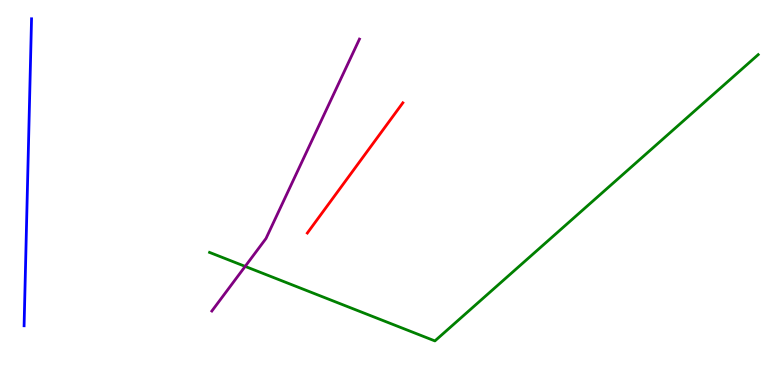[{'lines': ['blue', 'red'], 'intersections': []}, {'lines': ['green', 'red'], 'intersections': []}, {'lines': ['purple', 'red'], 'intersections': []}, {'lines': ['blue', 'green'], 'intersections': []}, {'lines': ['blue', 'purple'], 'intersections': []}, {'lines': ['green', 'purple'], 'intersections': [{'x': 3.16, 'y': 3.08}]}]